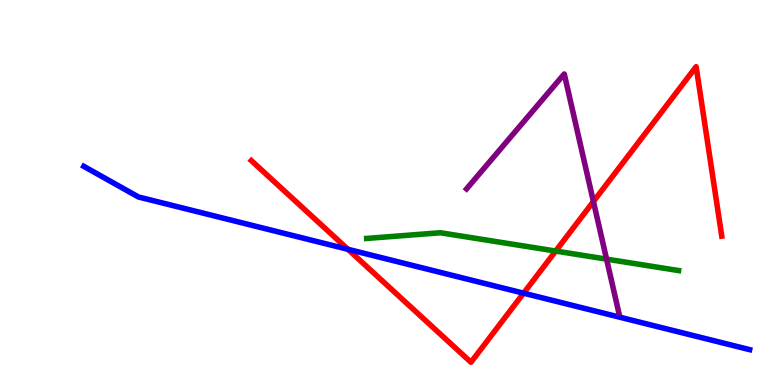[{'lines': ['blue', 'red'], 'intersections': [{'x': 4.49, 'y': 3.52}, {'x': 6.76, 'y': 2.39}]}, {'lines': ['green', 'red'], 'intersections': [{'x': 7.17, 'y': 3.48}]}, {'lines': ['purple', 'red'], 'intersections': [{'x': 7.66, 'y': 4.77}]}, {'lines': ['blue', 'green'], 'intersections': []}, {'lines': ['blue', 'purple'], 'intersections': []}, {'lines': ['green', 'purple'], 'intersections': [{'x': 7.83, 'y': 3.27}]}]